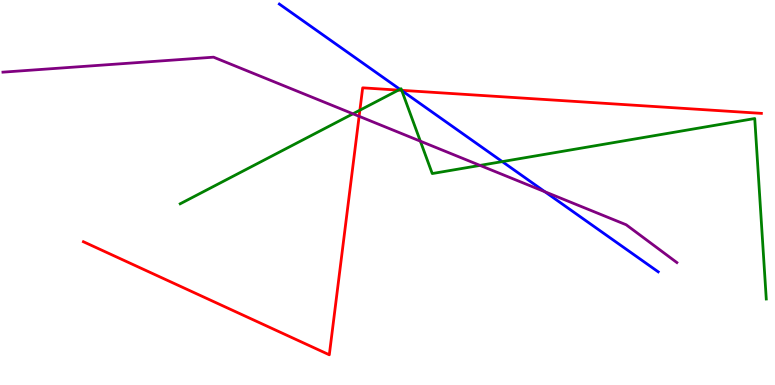[{'lines': ['blue', 'red'], 'intersections': [{'x': 5.18, 'y': 7.65}]}, {'lines': ['green', 'red'], 'intersections': [{'x': 4.64, 'y': 7.14}, {'x': 5.14, 'y': 7.66}, {'x': 5.18, 'y': 7.65}]}, {'lines': ['purple', 'red'], 'intersections': [{'x': 4.63, 'y': 6.98}]}, {'lines': ['blue', 'green'], 'intersections': [{'x': 5.16, 'y': 7.68}, {'x': 5.18, 'y': 7.65}, {'x': 6.48, 'y': 5.8}]}, {'lines': ['blue', 'purple'], 'intersections': [{'x': 7.03, 'y': 5.02}]}, {'lines': ['green', 'purple'], 'intersections': [{'x': 4.55, 'y': 7.04}, {'x': 5.42, 'y': 6.33}, {'x': 6.19, 'y': 5.7}]}]